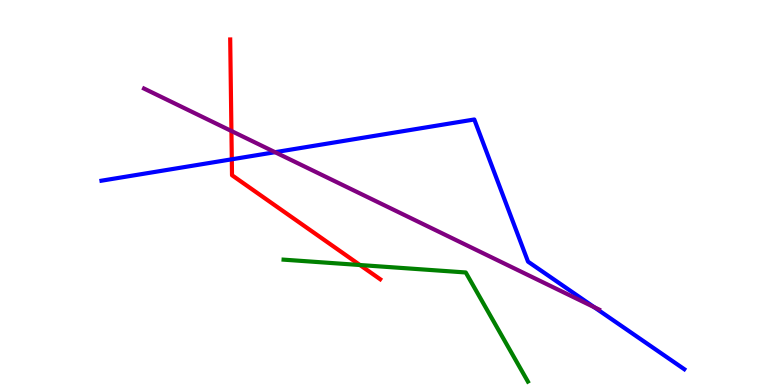[{'lines': ['blue', 'red'], 'intersections': [{'x': 2.99, 'y': 5.86}]}, {'lines': ['green', 'red'], 'intersections': [{'x': 4.64, 'y': 3.12}]}, {'lines': ['purple', 'red'], 'intersections': [{'x': 2.99, 'y': 6.6}]}, {'lines': ['blue', 'green'], 'intersections': []}, {'lines': ['blue', 'purple'], 'intersections': [{'x': 3.55, 'y': 6.05}, {'x': 7.67, 'y': 2.02}]}, {'lines': ['green', 'purple'], 'intersections': []}]